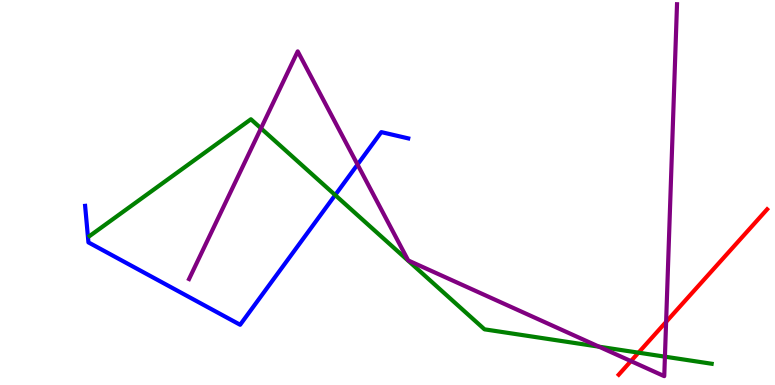[{'lines': ['blue', 'red'], 'intersections': []}, {'lines': ['green', 'red'], 'intersections': [{'x': 8.24, 'y': 0.84}]}, {'lines': ['purple', 'red'], 'intersections': [{'x': 8.14, 'y': 0.621}, {'x': 8.6, 'y': 1.64}]}, {'lines': ['blue', 'green'], 'intersections': [{'x': 4.32, 'y': 4.93}]}, {'lines': ['blue', 'purple'], 'intersections': [{'x': 4.61, 'y': 5.73}]}, {'lines': ['green', 'purple'], 'intersections': [{'x': 3.37, 'y': 6.67}, {'x': 7.73, 'y': 0.995}, {'x': 8.58, 'y': 0.736}]}]